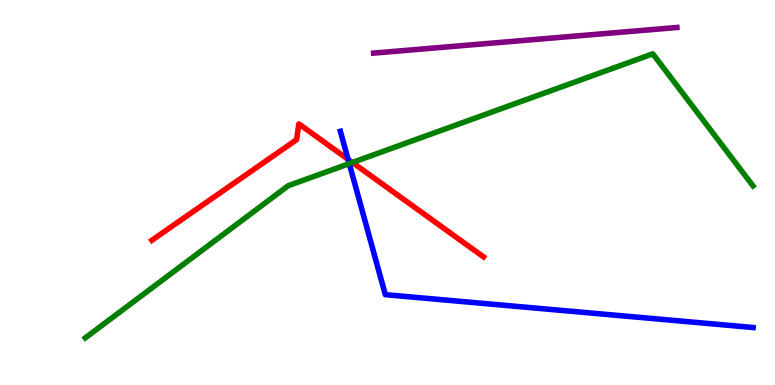[{'lines': ['blue', 'red'], 'intersections': [{'x': 4.49, 'y': 5.86}]}, {'lines': ['green', 'red'], 'intersections': [{'x': 4.55, 'y': 5.78}]}, {'lines': ['purple', 'red'], 'intersections': []}, {'lines': ['blue', 'green'], 'intersections': [{'x': 4.51, 'y': 5.75}]}, {'lines': ['blue', 'purple'], 'intersections': []}, {'lines': ['green', 'purple'], 'intersections': []}]